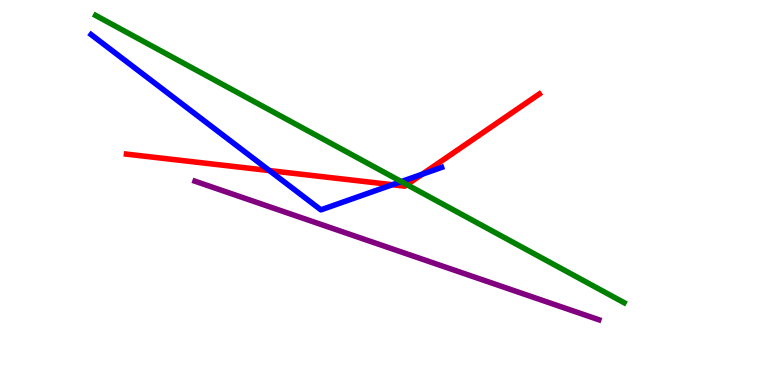[{'lines': ['blue', 'red'], 'intersections': [{'x': 3.48, 'y': 5.57}, {'x': 5.06, 'y': 5.2}, {'x': 5.45, 'y': 5.48}]}, {'lines': ['green', 'red'], 'intersections': [{'x': 5.25, 'y': 5.2}]}, {'lines': ['purple', 'red'], 'intersections': []}, {'lines': ['blue', 'green'], 'intersections': [{'x': 5.18, 'y': 5.28}]}, {'lines': ['blue', 'purple'], 'intersections': []}, {'lines': ['green', 'purple'], 'intersections': []}]